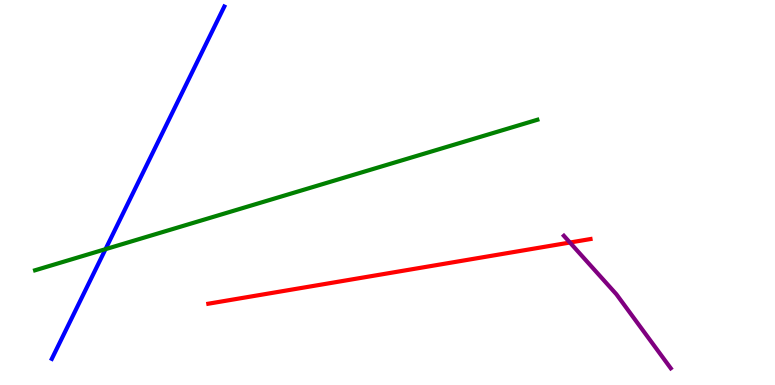[{'lines': ['blue', 'red'], 'intersections': []}, {'lines': ['green', 'red'], 'intersections': []}, {'lines': ['purple', 'red'], 'intersections': [{'x': 7.35, 'y': 3.7}]}, {'lines': ['blue', 'green'], 'intersections': [{'x': 1.36, 'y': 3.53}]}, {'lines': ['blue', 'purple'], 'intersections': []}, {'lines': ['green', 'purple'], 'intersections': []}]